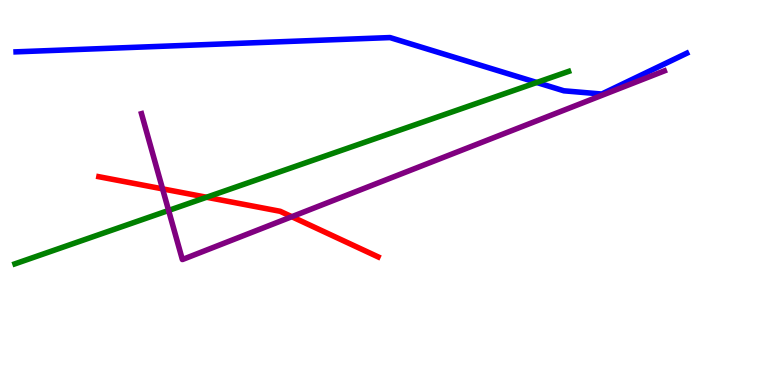[{'lines': ['blue', 'red'], 'intersections': []}, {'lines': ['green', 'red'], 'intersections': [{'x': 2.67, 'y': 4.88}]}, {'lines': ['purple', 'red'], 'intersections': [{'x': 2.1, 'y': 5.09}, {'x': 3.77, 'y': 4.37}]}, {'lines': ['blue', 'green'], 'intersections': [{'x': 6.93, 'y': 7.86}]}, {'lines': ['blue', 'purple'], 'intersections': []}, {'lines': ['green', 'purple'], 'intersections': [{'x': 2.18, 'y': 4.53}]}]